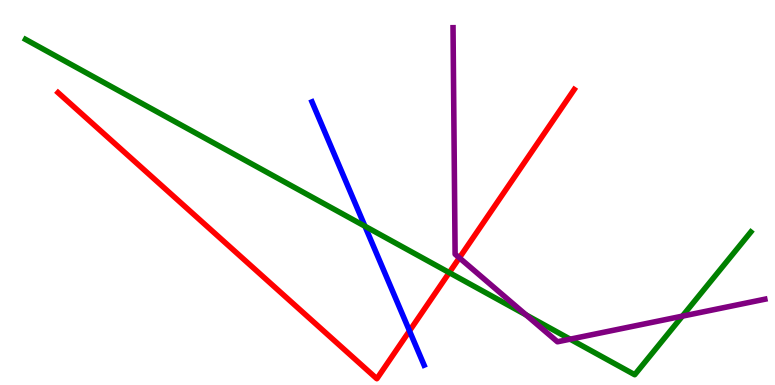[{'lines': ['blue', 'red'], 'intersections': [{'x': 5.28, 'y': 1.41}]}, {'lines': ['green', 'red'], 'intersections': [{'x': 5.8, 'y': 2.92}]}, {'lines': ['purple', 'red'], 'intersections': [{'x': 5.93, 'y': 3.3}]}, {'lines': ['blue', 'green'], 'intersections': [{'x': 4.71, 'y': 4.12}]}, {'lines': ['blue', 'purple'], 'intersections': []}, {'lines': ['green', 'purple'], 'intersections': [{'x': 6.79, 'y': 1.82}, {'x': 7.36, 'y': 1.19}, {'x': 8.8, 'y': 1.79}]}]